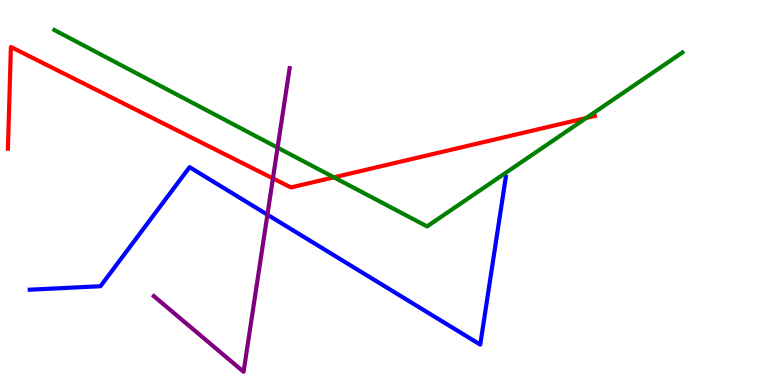[{'lines': ['blue', 'red'], 'intersections': []}, {'lines': ['green', 'red'], 'intersections': [{'x': 4.31, 'y': 5.39}, {'x': 7.56, 'y': 6.94}]}, {'lines': ['purple', 'red'], 'intersections': [{'x': 3.52, 'y': 5.37}]}, {'lines': ['blue', 'green'], 'intersections': []}, {'lines': ['blue', 'purple'], 'intersections': [{'x': 3.45, 'y': 4.42}]}, {'lines': ['green', 'purple'], 'intersections': [{'x': 3.58, 'y': 6.17}]}]